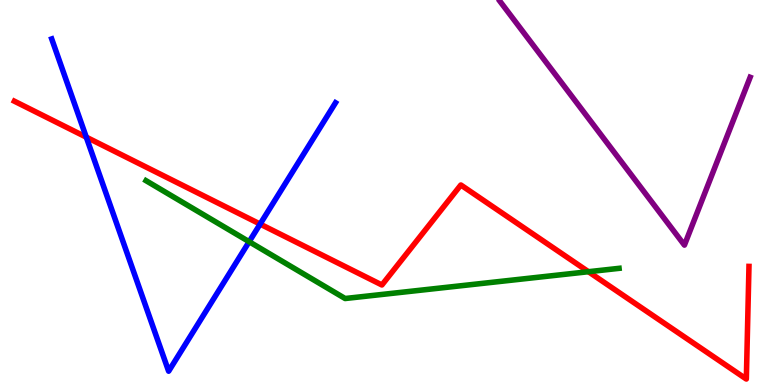[{'lines': ['blue', 'red'], 'intersections': [{'x': 1.11, 'y': 6.44}, {'x': 3.36, 'y': 4.18}]}, {'lines': ['green', 'red'], 'intersections': [{'x': 7.59, 'y': 2.94}]}, {'lines': ['purple', 'red'], 'intersections': []}, {'lines': ['blue', 'green'], 'intersections': [{'x': 3.21, 'y': 3.72}]}, {'lines': ['blue', 'purple'], 'intersections': []}, {'lines': ['green', 'purple'], 'intersections': []}]